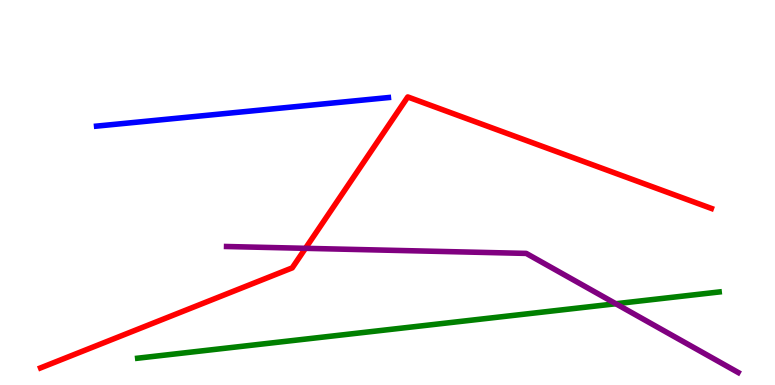[{'lines': ['blue', 'red'], 'intersections': []}, {'lines': ['green', 'red'], 'intersections': []}, {'lines': ['purple', 'red'], 'intersections': [{'x': 3.94, 'y': 3.55}]}, {'lines': ['blue', 'green'], 'intersections': []}, {'lines': ['blue', 'purple'], 'intersections': []}, {'lines': ['green', 'purple'], 'intersections': [{'x': 7.95, 'y': 2.11}]}]